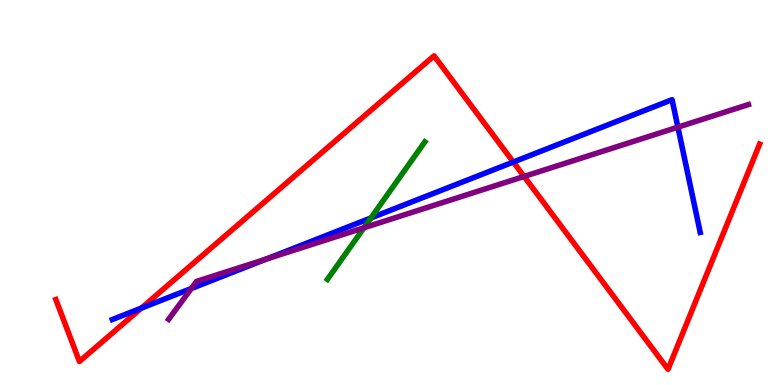[{'lines': ['blue', 'red'], 'intersections': [{'x': 1.82, 'y': 2.0}, {'x': 6.62, 'y': 5.79}]}, {'lines': ['green', 'red'], 'intersections': []}, {'lines': ['purple', 'red'], 'intersections': [{'x': 6.76, 'y': 5.42}]}, {'lines': ['blue', 'green'], 'intersections': [{'x': 4.79, 'y': 4.34}]}, {'lines': ['blue', 'purple'], 'intersections': [{'x': 2.47, 'y': 2.51}, {'x': 3.44, 'y': 3.27}, {'x': 8.75, 'y': 6.7}]}, {'lines': ['green', 'purple'], 'intersections': [{'x': 4.7, 'y': 4.08}]}]